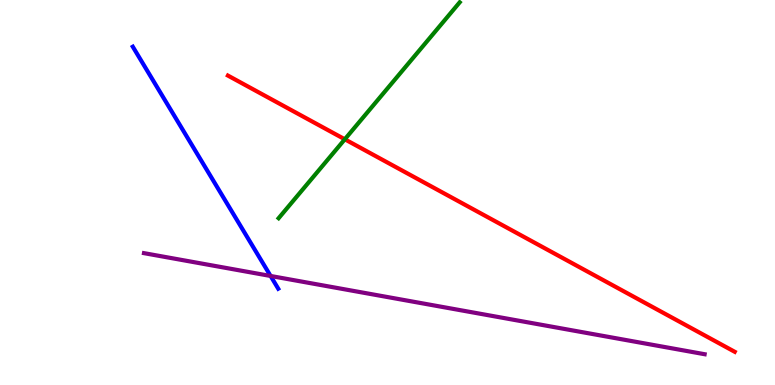[{'lines': ['blue', 'red'], 'intersections': []}, {'lines': ['green', 'red'], 'intersections': [{'x': 4.45, 'y': 6.38}]}, {'lines': ['purple', 'red'], 'intersections': []}, {'lines': ['blue', 'green'], 'intersections': []}, {'lines': ['blue', 'purple'], 'intersections': [{'x': 3.49, 'y': 2.83}]}, {'lines': ['green', 'purple'], 'intersections': []}]